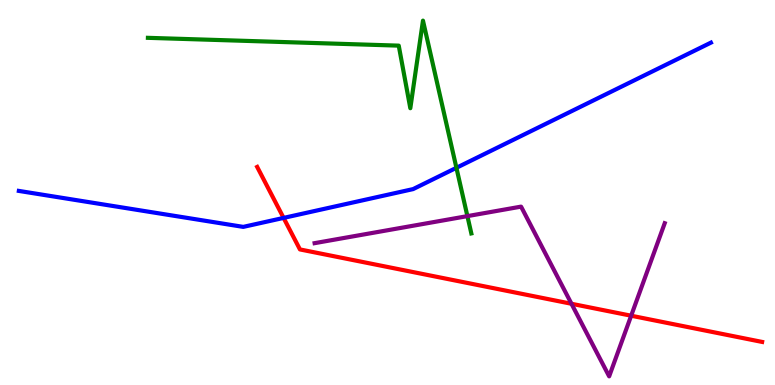[{'lines': ['blue', 'red'], 'intersections': [{'x': 3.66, 'y': 4.34}]}, {'lines': ['green', 'red'], 'intersections': []}, {'lines': ['purple', 'red'], 'intersections': [{'x': 7.37, 'y': 2.11}, {'x': 8.14, 'y': 1.8}]}, {'lines': ['blue', 'green'], 'intersections': [{'x': 5.89, 'y': 5.64}]}, {'lines': ['blue', 'purple'], 'intersections': []}, {'lines': ['green', 'purple'], 'intersections': [{'x': 6.03, 'y': 4.39}]}]